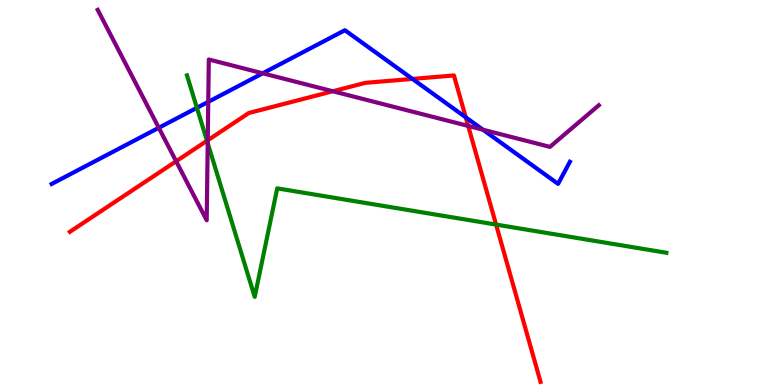[{'lines': ['blue', 'red'], 'intersections': [{'x': 5.32, 'y': 7.95}, {'x': 6.01, 'y': 6.95}]}, {'lines': ['green', 'red'], 'intersections': [{'x': 2.67, 'y': 6.34}, {'x': 6.4, 'y': 4.17}]}, {'lines': ['purple', 'red'], 'intersections': [{'x': 2.27, 'y': 5.81}, {'x': 2.68, 'y': 6.36}, {'x': 4.29, 'y': 7.63}, {'x': 6.04, 'y': 6.73}]}, {'lines': ['blue', 'green'], 'intersections': [{'x': 2.54, 'y': 7.2}]}, {'lines': ['blue', 'purple'], 'intersections': [{'x': 2.05, 'y': 6.68}, {'x': 2.69, 'y': 7.35}, {'x': 3.39, 'y': 8.1}, {'x': 6.23, 'y': 6.63}]}, {'lines': ['green', 'purple'], 'intersections': [{'x': 2.68, 'y': 6.28}]}]